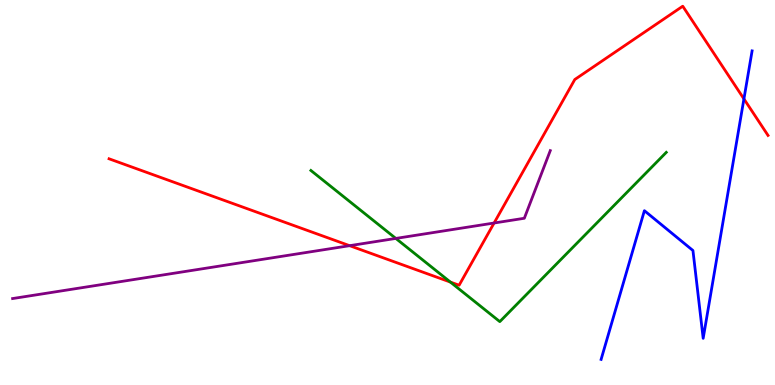[{'lines': ['blue', 'red'], 'intersections': [{'x': 9.6, 'y': 7.43}]}, {'lines': ['green', 'red'], 'intersections': [{'x': 5.81, 'y': 2.67}]}, {'lines': ['purple', 'red'], 'intersections': [{'x': 4.51, 'y': 3.62}, {'x': 6.38, 'y': 4.21}]}, {'lines': ['blue', 'green'], 'intersections': []}, {'lines': ['blue', 'purple'], 'intersections': []}, {'lines': ['green', 'purple'], 'intersections': [{'x': 5.11, 'y': 3.81}]}]